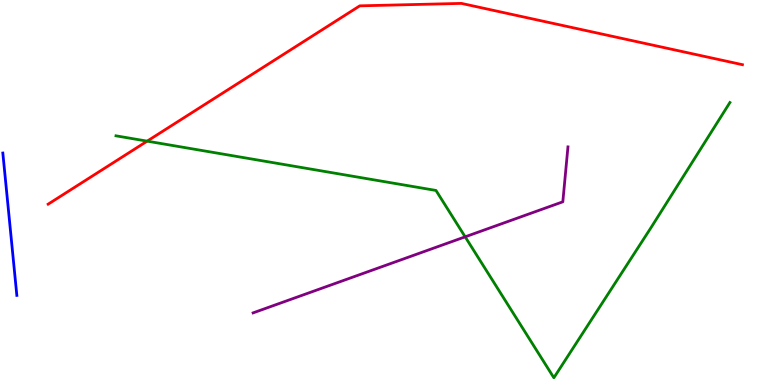[{'lines': ['blue', 'red'], 'intersections': []}, {'lines': ['green', 'red'], 'intersections': [{'x': 1.9, 'y': 6.33}]}, {'lines': ['purple', 'red'], 'intersections': []}, {'lines': ['blue', 'green'], 'intersections': []}, {'lines': ['blue', 'purple'], 'intersections': []}, {'lines': ['green', 'purple'], 'intersections': [{'x': 6.0, 'y': 3.85}]}]